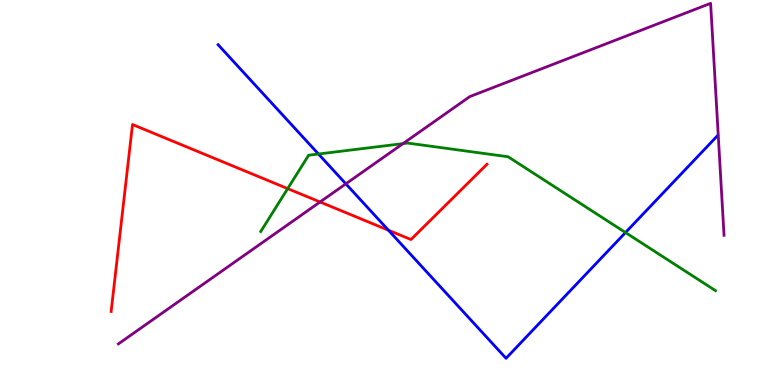[{'lines': ['blue', 'red'], 'intersections': [{'x': 5.01, 'y': 4.02}]}, {'lines': ['green', 'red'], 'intersections': [{'x': 3.71, 'y': 5.1}]}, {'lines': ['purple', 'red'], 'intersections': [{'x': 4.13, 'y': 4.75}]}, {'lines': ['blue', 'green'], 'intersections': [{'x': 4.11, 'y': 6.0}, {'x': 8.07, 'y': 3.96}]}, {'lines': ['blue', 'purple'], 'intersections': [{'x': 4.46, 'y': 5.23}]}, {'lines': ['green', 'purple'], 'intersections': [{'x': 5.2, 'y': 6.27}]}]